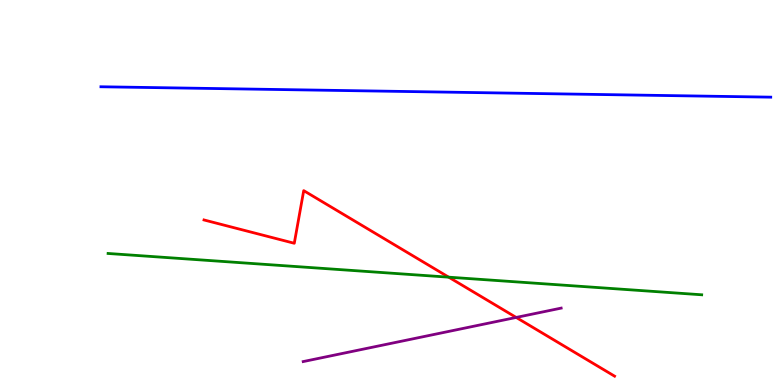[{'lines': ['blue', 'red'], 'intersections': []}, {'lines': ['green', 'red'], 'intersections': [{'x': 5.79, 'y': 2.8}]}, {'lines': ['purple', 'red'], 'intersections': [{'x': 6.66, 'y': 1.75}]}, {'lines': ['blue', 'green'], 'intersections': []}, {'lines': ['blue', 'purple'], 'intersections': []}, {'lines': ['green', 'purple'], 'intersections': []}]